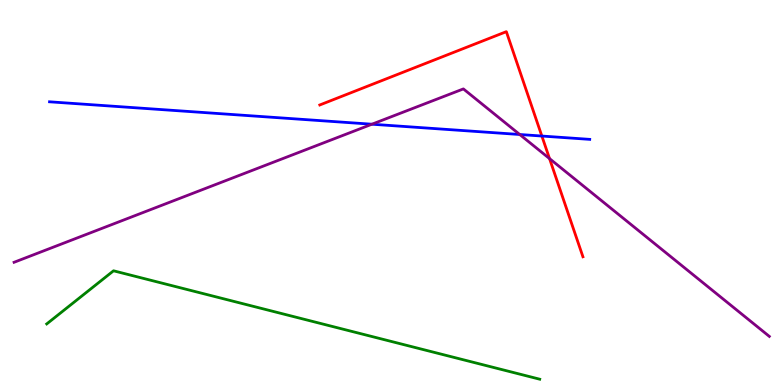[{'lines': ['blue', 'red'], 'intersections': [{'x': 6.99, 'y': 6.47}]}, {'lines': ['green', 'red'], 'intersections': []}, {'lines': ['purple', 'red'], 'intersections': [{'x': 7.09, 'y': 5.88}]}, {'lines': ['blue', 'green'], 'intersections': []}, {'lines': ['blue', 'purple'], 'intersections': [{'x': 4.8, 'y': 6.77}, {'x': 6.71, 'y': 6.51}]}, {'lines': ['green', 'purple'], 'intersections': []}]